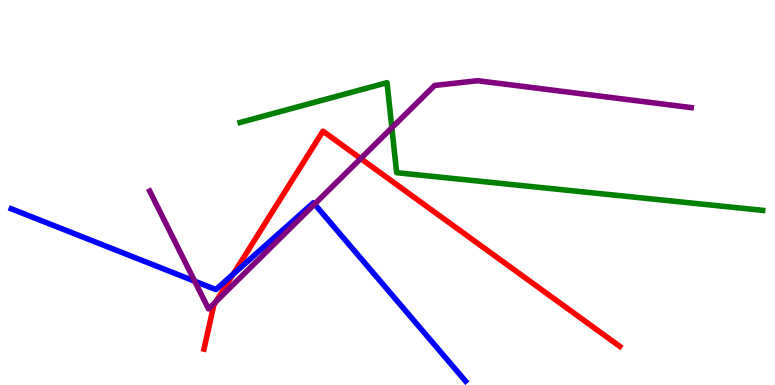[{'lines': ['blue', 'red'], 'intersections': [{'x': 3.01, 'y': 2.88}]}, {'lines': ['green', 'red'], 'intersections': []}, {'lines': ['purple', 'red'], 'intersections': [{'x': 2.79, 'y': 2.17}, {'x': 4.65, 'y': 5.88}]}, {'lines': ['blue', 'green'], 'intersections': []}, {'lines': ['blue', 'purple'], 'intersections': [{'x': 2.51, 'y': 2.7}, {'x': 4.06, 'y': 4.7}]}, {'lines': ['green', 'purple'], 'intersections': [{'x': 5.06, 'y': 6.68}]}]